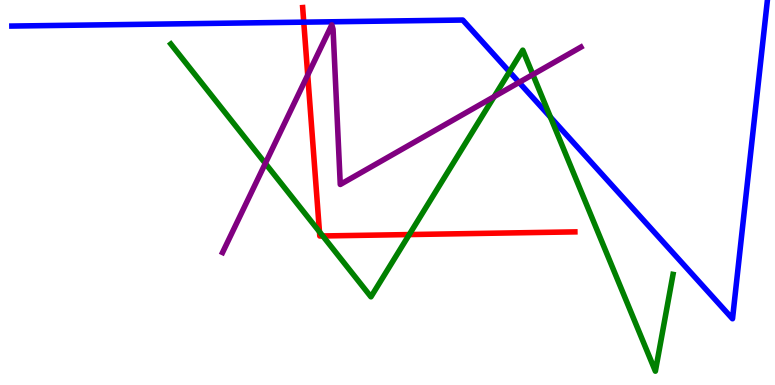[{'lines': ['blue', 'red'], 'intersections': [{'x': 3.92, 'y': 9.42}]}, {'lines': ['green', 'red'], 'intersections': [{'x': 4.12, 'y': 3.98}, {'x': 4.16, 'y': 3.87}, {'x': 5.28, 'y': 3.91}]}, {'lines': ['purple', 'red'], 'intersections': [{'x': 3.97, 'y': 8.05}]}, {'lines': ['blue', 'green'], 'intersections': [{'x': 6.57, 'y': 8.14}, {'x': 7.1, 'y': 6.96}]}, {'lines': ['blue', 'purple'], 'intersections': [{'x': 6.7, 'y': 7.86}]}, {'lines': ['green', 'purple'], 'intersections': [{'x': 3.42, 'y': 5.76}, {'x': 6.38, 'y': 7.49}, {'x': 6.88, 'y': 8.06}]}]